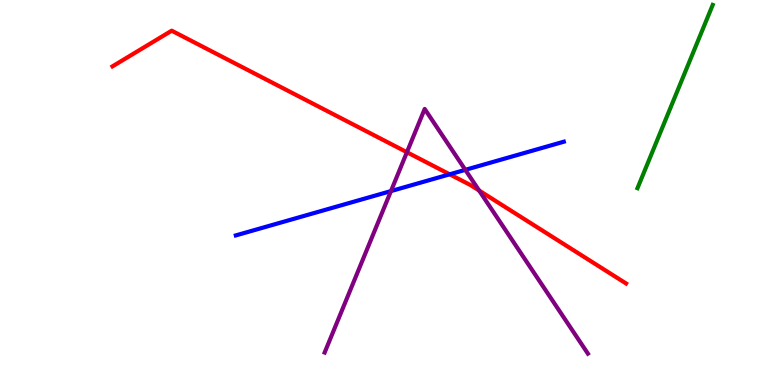[{'lines': ['blue', 'red'], 'intersections': [{'x': 5.8, 'y': 5.47}]}, {'lines': ['green', 'red'], 'intersections': []}, {'lines': ['purple', 'red'], 'intersections': [{'x': 5.25, 'y': 6.05}, {'x': 6.18, 'y': 5.05}]}, {'lines': ['blue', 'green'], 'intersections': []}, {'lines': ['blue', 'purple'], 'intersections': [{'x': 5.04, 'y': 5.04}, {'x': 6.0, 'y': 5.59}]}, {'lines': ['green', 'purple'], 'intersections': []}]